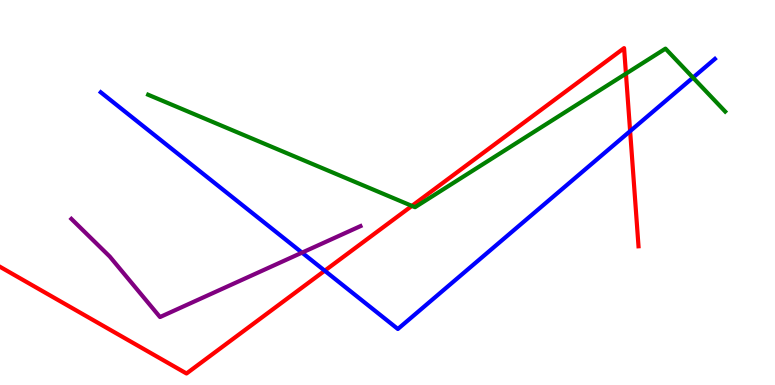[{'lines': ['blue', 'red'], 'intersections': [{'x': 4.19, 'y': 2.97}, {'x': 8.13, 'y': 6.59}]}, {'lines': ['green', 'red'], 'intersections': [{'x': 5.31, 'y': 4.65}, {'x': 8.08, 'y': 8.09}]}, {'lines': ['purple', 'red'], 'intersections': []}, {'lines': ['blue', 'green'], 'intersections': [{'x': 8.94, 'y': 7.98}]}, {'lines': ['blue', 'purple'], 'intersections': [{'x': 3.9, 'y': 3.44}]}, {'lines': ['green', 'purple'], 'intersections': []}]